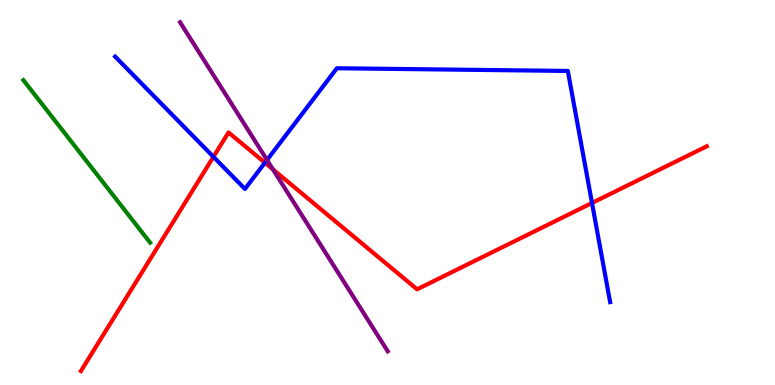[{'lines': ['blue', 'red'], 'intersections': [{'x': 2.75, 'y': 5.93}, {'x': 3.42, 'y': 5.77}, {'x': 7.64, 'y': 4.73}]}, {'lines': ['green', 'red'], 'intersections': []}, {'lines': ['purple', 'red'], 'intersections': [{'x': 3.52, 'y': 5.6}]}, {'lines': ['blue', 'green'], 'intersections': []}, {'lines': ['blue', 'purple'], 'intersections': [{'x': 3.45, 'y': 5.84}]}, {'lines': ['green', 'purple'], 'intersections': []}]